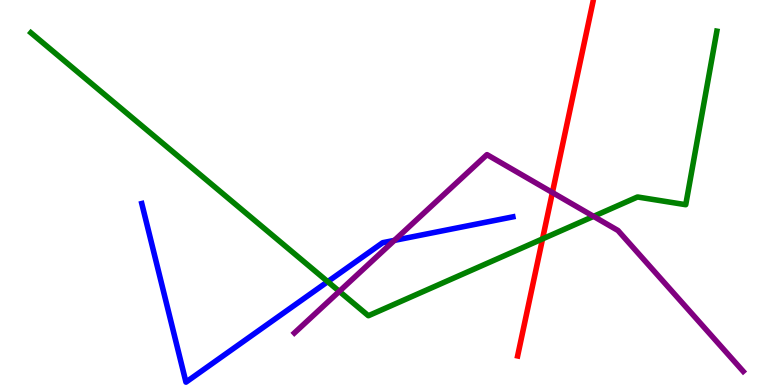[{'lines': ['blue', 'red'], 'intersections': []}, {'lines': ['green', 'red'], 'intersections': [{'x': 7.0, 'y': 3.8}]}, {'lines': ['purple', 'red'], 'intersections': [{'x': 7.13, 'y': 5.0}]}, {'lines': ['blue', 'green'], 'intersections': [{'x': 4.23, 'y': 2.68}]}, {'lines': ['blue', 'purple'], 'intersections': [{'x': 5.09, 'y': 3.76}]}, {'lines': ['green', 'purple'], 'intersections': [{'x': 4.38, 'y': 2.43}, {'x': 7.66, 'y': 4.38}]}]